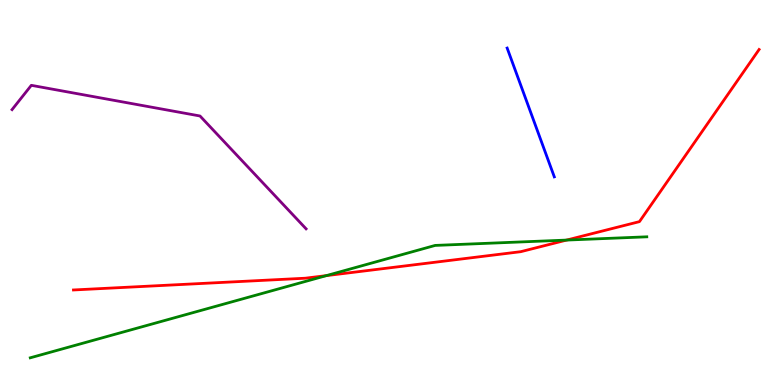[{'lines': ['blue', 'red'], 'intersections': []}, {'lines': ['green', 'red'], 'intersections': [{'x': 4.21, 'y': 2.84}, {'x': 7.31, 'y': 3.76}]}, {'lines': ['purple', 'red'], 'intersections': []}, {'lines': ['blue', 'green'], 'intersections': []}, {'lines': ['blue', 'purple'], 'intersections': []}, {'lines': ['green', 'purple'], 'intersections': []}]